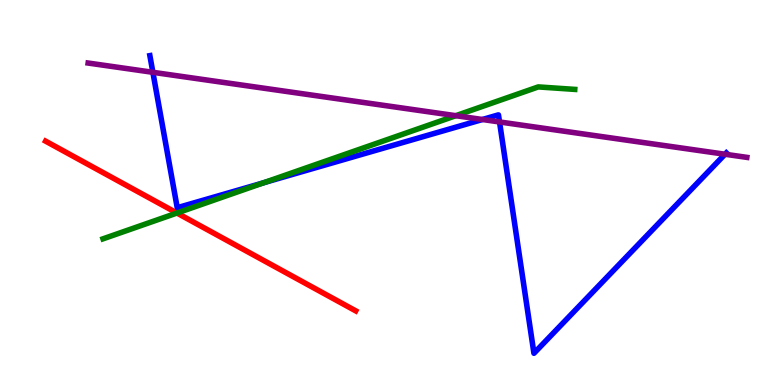[{'lines': ['blue', 'red'], 'intersections': []}, {'lines': ['green', 'red'], 'intersections': [{'x': 2.28, 'y': 4.47}]}, {'lines': ['purple', 'red'], 'intersections': []}, {'lines': ['blue', 'green'], 'intersections': [{'x': 3.4, 'y': 5.25}]}, {'lines': ['blue', 'purple'], 'intersections': [{'x': 1.97, 'y': 8.12}, {'x': 6.22, 'y': 6.9}, {'x': 6.45, 'y': 6.83}, {'x': 9.36, 'y': 5.99}]}, {'lines': ['green', 'purple'], 'intersections': [{'x': 5.88, 'y': 7.0}]}]